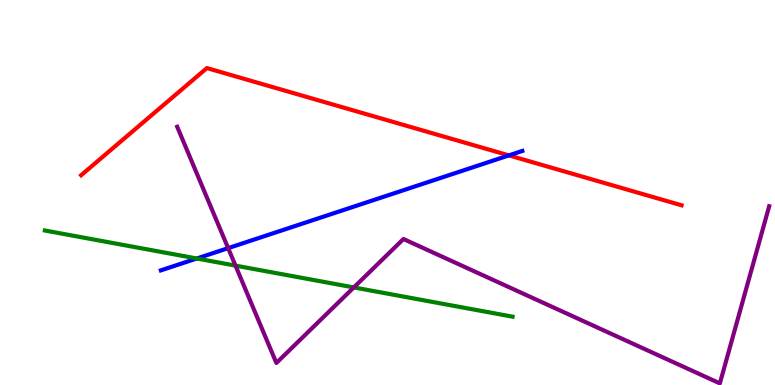[{'lines': ['blue', 'red'], 'intersections': [{'x': 6.57, 'y': 5.96}]}, {'lines': ['green', 'red'], 'intersections': []}, {'lines': ['purple', 'red'], 'intersections': []}, {'lines': ['blue', 'green'], 'intersections': [{'x': 2.54, 'y': 3.29}]}, {'lines': ['blue', 'purple'], 'intersections': [{'x': 2.94, 'y': 3.55}]}, {'lines': ['green', 'purple'], 'intersections': [{'x': 3.04, 'y': 3.1}, {'x': 4.57, 'y': 2.53}]}]